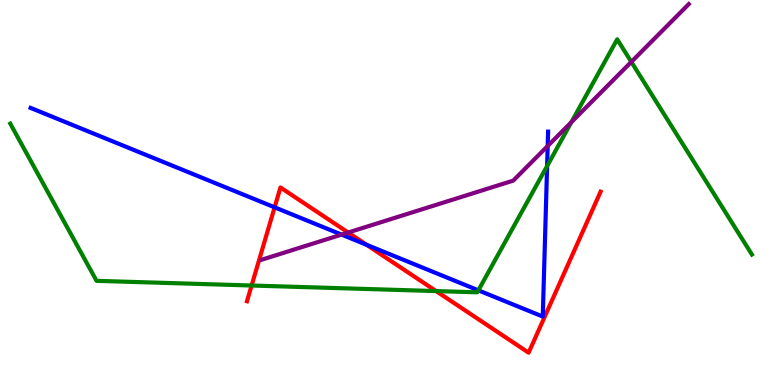[{'lines': ['blue', 'red'], 'intersections': [{'x': 3.54, 'y': 4.61}, {'x': 4.73, 'y': 3.64}]}, {'lines': ['green', 'red'], 'intersections': [{'x': 3.25, 'y': 2.58}, {'x': 5.63, 'y': 2.44}]}, {'lines': ['purple', 'red'], 'intersections': [{'x': 4.49, 'y': 3.96}]}, {'lines': ['blue', 'green'], 'intersections': [{'x': 6.17, 'y': 2.46}, {'x': 7.06, 'y': 5.69}]}, {'lines': ['blue', 'purple'], 'intersections': [{'x': 4.41, 'y': 3.91}, {'x': 7.07, 'y': 6.21}]}, {'lines': ['green', 'purple'], 'intersections': [{'x': 7.37, 'y': 6.83}, {'x': 8.15, 'y': 8.39}]}]